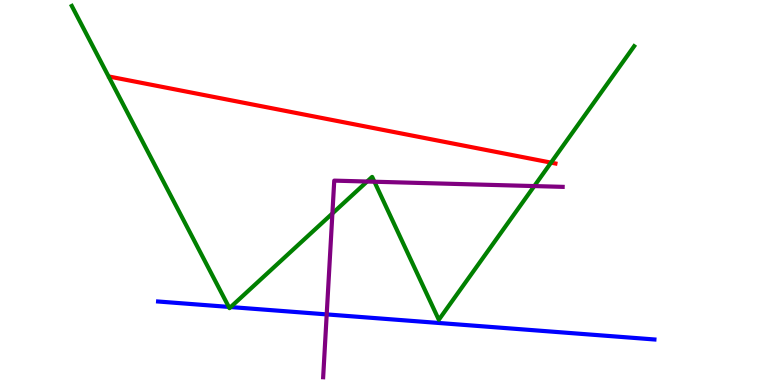[{'lines': ['blue', 'red'], 'intersections': []}, {'lines': ['green', 'red'], 'intersections': [{'x': 7.11, 'y': 5.78}]}, {'lines': ['purple', 'red'], 'intersections': []}, {'lines': ['blue', 'green'], 'intersections': [{'x': 2.95, 'y': 2.03}, {'x': 2.98, 'y': 2.02}]}, {'lines': ['blue', 'purple'], 'intersections': [{'x': 4.22, 'y': 1.83}]}, {'lines': ['green', 'purple'], 'intersections': [{'x': 4.29, 'y': 4.46}, {'x': 4.74, 'y': 5.28}, {'x': 4.83, 'y': 5.28}, {'x': 6.89, 'y': 5.17}]}]